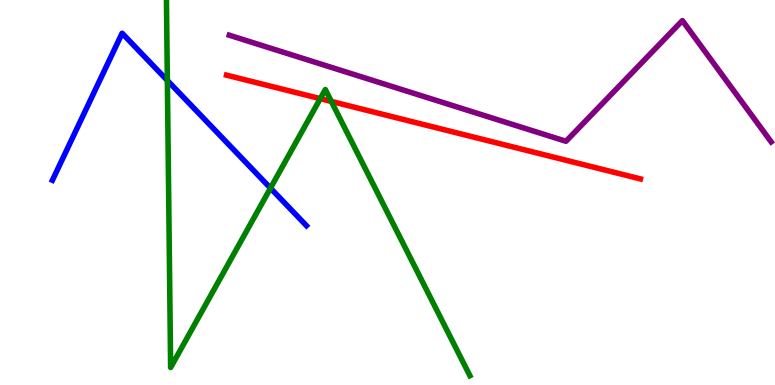[{'lines': ['blue', 'red'], 'intersections': []}, {'lines': ['green', 'red'], 'intersections': [{'x': 4.13, 'y': 7.44}, {'x': 4.28, 'y': 7.37}]}, {'lines': ['purple', 'red'], 'intersections': []}, {'lines': ['blue', 'green'], 'intersections': [{'x': 2.16, 'y': 7.91}, {'x': 3.49, 'y': 5.11}]}, {'lines': ['blue', 'purple'], 'intersections': []}, {'lines': ['green', 'purple'], 'intersections': []}]